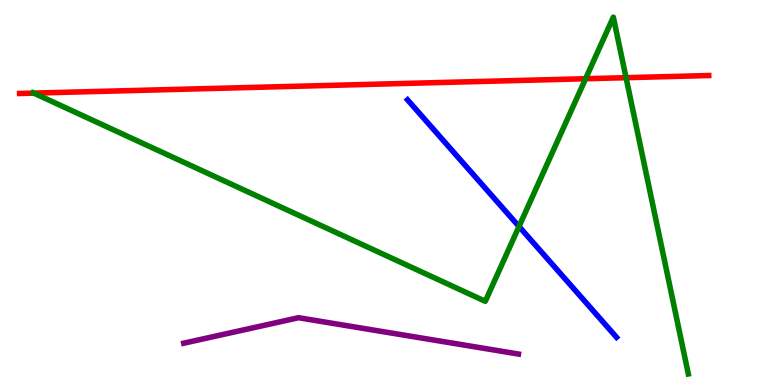[{'lines': ['blue', 'red'], 'intersections': []}, {'lines': ['green', 'red'], 'intersections': [{'x': 0.436, 'y': 7.58}, {'x': 7.56, 'y': 7.95}, {'x': 8.08, 'y': 7.98}]}, {'lines': ['purple', 'red'], 'intersections': []}, {'lines': ['blue', 'green'], 'intersections': [{'x': 6.7, 'y': 4.12}]}, {'lines': ['blue', 'purple'], 'intersections': []}, {'lines': ['green', 'purple'], 'intersections': []}]